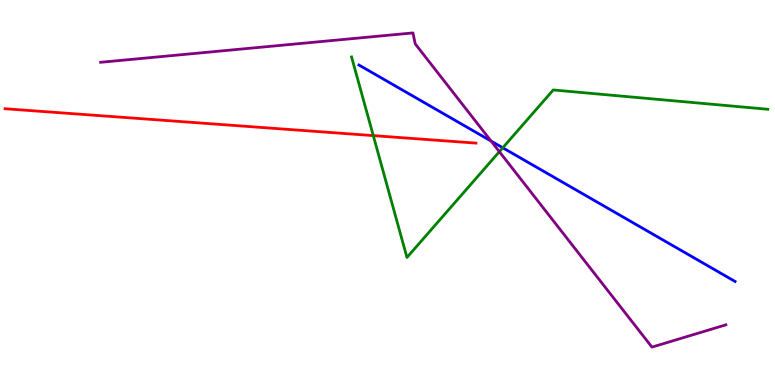[{'lines': ['blue', 'red'], 'intersections': []}, {'lines': ['green', 'red'], 'intersections': [{'x': 4.82, 'y': 6.48}]}, {'lines': ['purple', 'red'], 'intersections': []}, {'lines': ['blue', 'green'], 'intersections': [{'x': 6.49, 'y': 6.16}]}, {'lines': ['blue', 'purple'], 'intersections': [{'x': 6.34, 'y': 6.34}]}, {'lines': ['green', 'purple'], 'intersections': [{'x': 6.44, 'y': 6.06}]}]